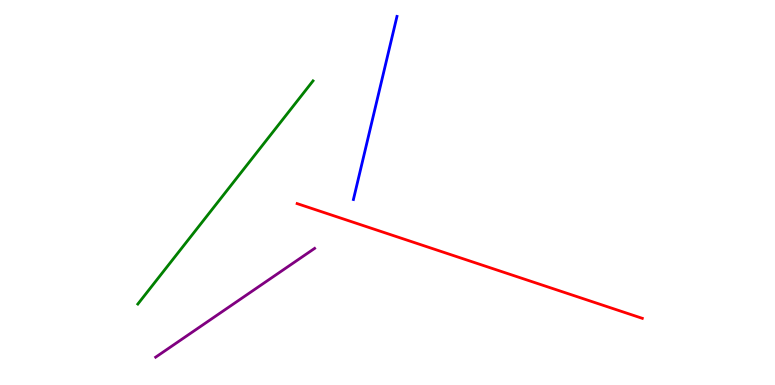[{'lines': ['blue', 'red'], 'intersections': []}, {'lines': ['green', 'red'], 'intersections': []}, {'lines': ['purple', 'red'], 'intersections': []}, {'lines': ['blue', 'green'], 'intersections': []}, {'lines': ['blue', 'purple'], 'intersections': []}, {'lines': ['green', 'purple'], 'intersections': []}]